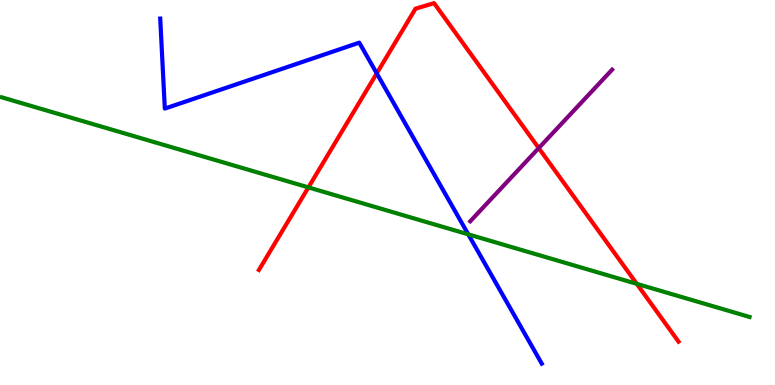[{'lines': ['blue', 'red'], 'intersections': [{'x': 4.86, 'y': 8.09}]}, {'lines': ['green', 'red'], 'intersections': [{'x': 3.98, 'y': 5.13}, {'x': 8.22, 'y': 2.63}]}, {'lines': ['purple', 'red'], 'intersections': [{'x': 6.95, 'y': 6.15}]}, {'lines': ['blue', 'green'], 'intersections': [{'x': 6.04, 'y': 3.91}]}, {'lines': ['blue', 'purple'], 'intersections': []}, {'lines': ['green', 'purple'], 'intersections': []}]